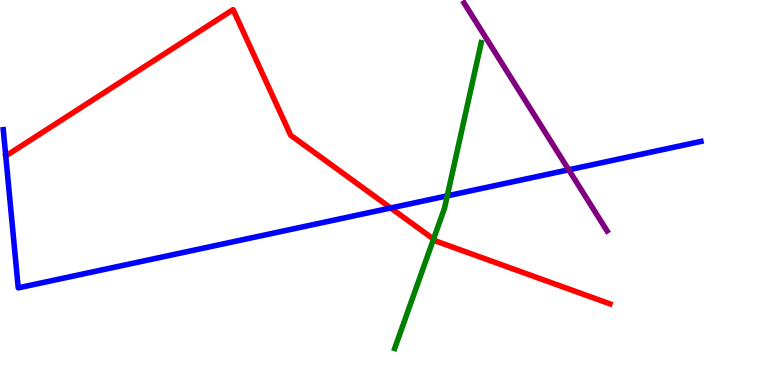[{'lines': ['blue', 'red'], 'intersections': [{'x': 5.04, 'y': 4.6}]}, {'lines': ['green', 'red'], 'intersections': [{'x': 5.59, 'y': 3.79}]}, {'lines': ['purple', 'red'], 'intersections': []}, {'lines': ['blue', 'green'], 'intersections': [{'x': 5.77, 'y': 4.91}]}, {'lines': ['blue', 'purple'], 'intersections': [{'x': 7.34, 'y': 5.59}]}, {'lines': ['green', 'purple'], 'intersections': []}]